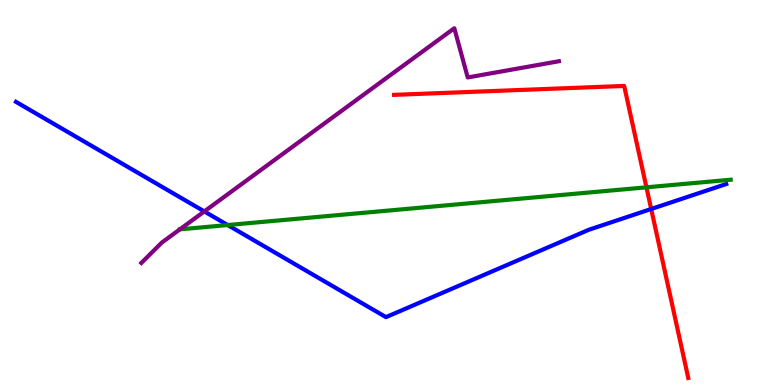[{'lines': ['blue', 'red'], 'intersections': [{'x': 8.4, 'y': 4.57}]}, {'lines': ['green', 'red'], 'intersections': [{'x': 8.34, 'y': 5.13}]}, {'lines': ['purple', 'red'], 'intersections': []}, {'lines': ['blue', 'green'], 'intersections': [{'x': 2.94, 'y': 4.15}]}, {'lines': ['blue', 'purple'], 'intersections': [{'x': 2.64, 'y': 4.51}]}, {'lines': ['green', 'purple'], 'intersections': []}]